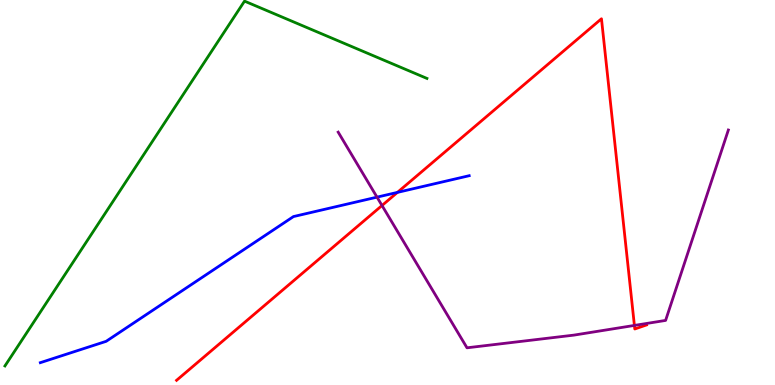[{'lines': ['blue', 'red'], 'intersections': [{'x': 5.13, 'y': 5.0}]}, {'lines': ['green', 'red'], 'intersections': []}, {'lines': ['purple', 'red'], 'intersections': [{'x': 4.93, 'y': 4.66}, {'x': 8.19, 'y': 1.55}]}, {'lines': ['blue', 'green'], 'intersections': []}, {'lines': ['blue', 'purple'], 'intersections': [{'x': 4.86, 'y': 4.88}]}, {'lines': ['green', 'purple'], 'intersections': []}]